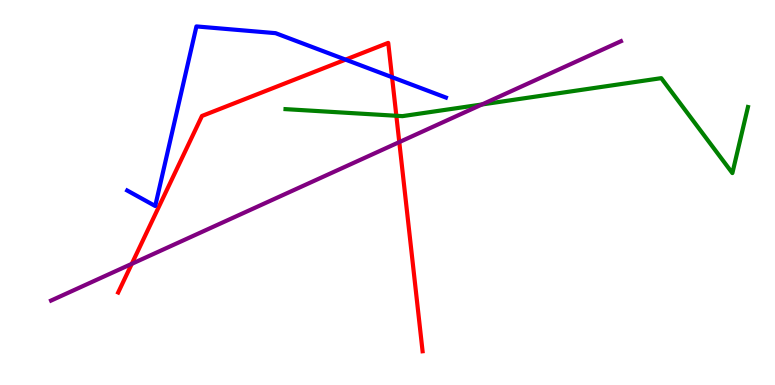[{'lines': ['blue', 'red'], 'intersections': [{'x': 4.46, 'y': 8.45}, {'x': 5.06, 'y': 7.99}]}, {'lines': ['green', 'red'], 'intersections': [{'x': 5.11, 'y': 6.99}]}, {'lines': ['purple', 'red'], 'intersections': [{'x': 1.7, 'y': 3.15}, {'x': 5.15, 'y': 6.31}]}, {'lines': ['blue', 'green'], 'intersections': []}, {'lines': ['blue', 'purple'], 'intersections': []}, {'lines': ['green', 'purple'], 'intersections': [{'x': 6.22, 'y': 7.29}]}]